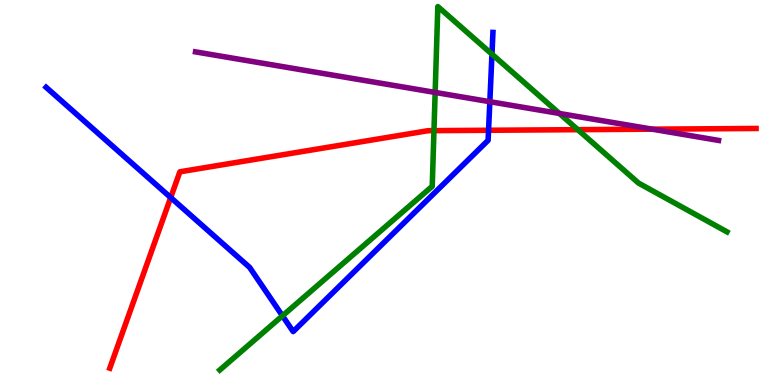[{'lines': ['blue', 'red'], 'intersections': [{'x': 2.2, 'y': 4.87}, {'x': 6.3, 'y': 6.62}]}, {'lines': ['green', 'red'], 'intersections': [{'x': 5.6, 'y': 6.61}, {'x': 7.46, 'y': 6.63}]}, {'lines': ['purple', 'red'], 'intersections': [{'x': 8.41, 'y': 6.65}]}, {'lines': ['blue', 'green'], 'intersections': [{'x': 3.64, 'y': 1.8}, {'x': 6.35, 'y': 8.59}]}, {'lines': ['blue', 'purple'], 'intersections': [{'x': 6.32, 'y': 7.36}]}, {'lines': ['green', 'purple'], 'intersections': [{'x': 5.61, 'y': 7.6}, {'x': 7.22, 'y': 7.05}]}]